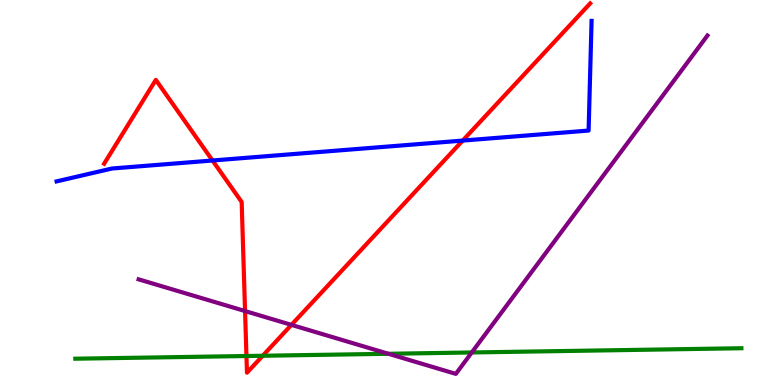[{'lines': ['blue', 'red'], 'intersections': [{'x': 2.74, 'y': 5.83}, {'x': 5.97, 'y': 6.35}]}, {'lines': ['green', 'red'], 'intersections': [{'x': 3.18, 'y': 0.753}, {'x': 3.39, 'y': 0.76}]}, {'lines': ['purple', 'red'], 'intersections': [{'x': 3.16, 'y': 1.92}, {'x': 3.76, 'y': 1.56}]}, {'lines': ['blue', 'green'], 'intersections': []}, {'lines': ['blue', 'purple'], 'intersections': []}, {'lines': ['green', 'purple'], 'intersections': [{'x': 5.01, 'y': 0.811}, {'x': 6.09, 'y': 0.845}]}]